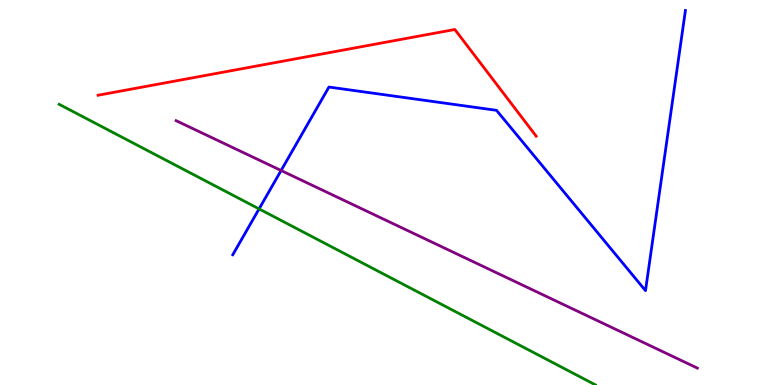[{'lines': ['blue', 'red'], 'intersections': []}, {'lines': ['green', 'red'], 'intersections': []}, {'lines': ['purple', 'red'], 'intersections': []}, {'lines': ['blue', 'green'], 'intersections': [{'x': 3.34, 'y': 4.57}]}, {'lines': ['blue', 'purple'], 'intersections': [{'x': 3.63, 'y': 5.57}]}, {'lines': ['green', 'purple'], 'intersections': []}]